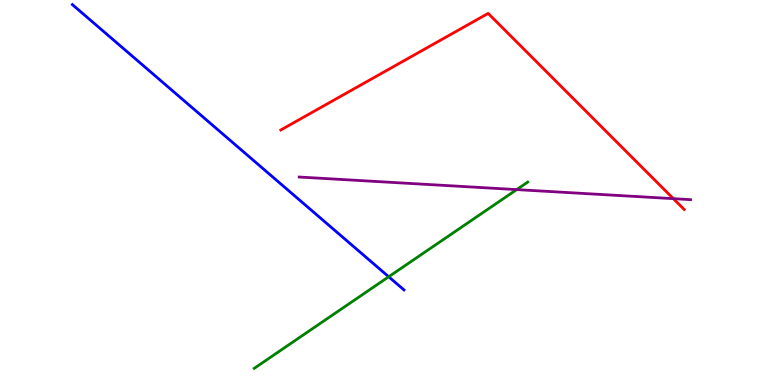[{'lines': ['blue', 'red'], 'intersections': []}, {'lines': ['green', 'red'], 'intersections': []}, {'lines': ['purple', 'red'], 'intersections': [{'x': 8.69, 'y': 4.84}]}, {'lines': ['blue', 'green'], 'intersections': [{'x': 5.02, 'y': 2.81}]}, {'lines': ['blue', 'purple'], 'intersections': []}, {'lines': ['green', 'purple'], 'intersections': [{'x': 6.67, 'y': 5.08}]}]